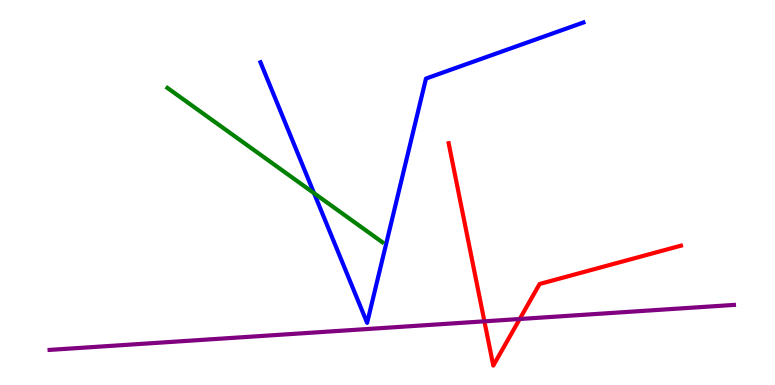[{'lines': ['blue', 'red'], 'intersections': []}, {'lines': ['green', 'red'], 'intersections': []}, {'lines': ['purple', 'red'], 'intersections': [{'x': 6.25, 'y': 1.65}, {'x': 6.71, 'y': 1.71}]}, {'lines': ['blue', 'green'], 'intersections': [{'x': 4.05, 'y': 4.98}]}, {'lines': ['blue', 'purple'], 'intersections': []}, {'lines': ['green', 'purple'], 'intersections': []}]